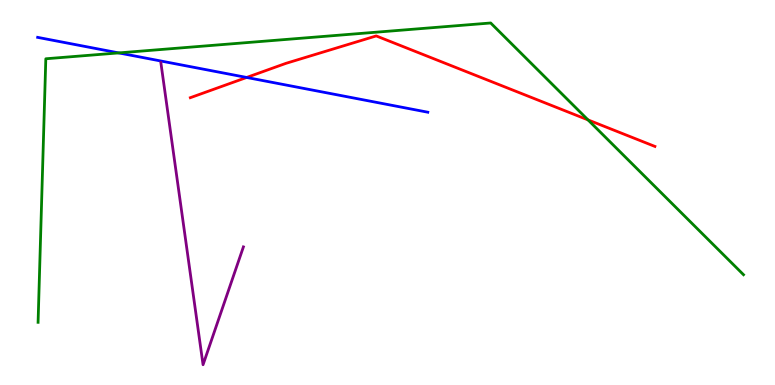[{'lines': ['blue', 'red'], 'intersections': [{'x': 3.18, 'y': 7.99}]}, {'lines': ['green', 'red'], 'intersections': [{'x': 7.59, 'y': 6.89}]}, {'lines': ['purple', 'red'], 'intersections': []}, {'lines': ['blue', 'green'], 'intersections': [{'x': 1.53, 'y': 8.63}]}, {'lines': ['blue', 'purple'], 'intersections': []}, {'lines': ['green', 'purple'], 'intersections': []}]